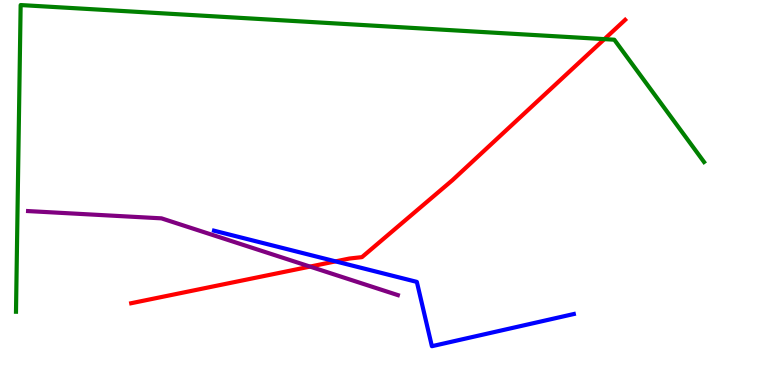[{'lines': ['blue', 'red'], 'intersections': [{'x': 4.33, 'y': 3.21}]}, {'lines': ['green', 'red'], 'intersections': [{'x': 7.8, 'y': 8.98}]}, {'lines': ['purple', 'red'], 'intersections': [{'x': 4.0, 'y': 3.08}]}, {'lines': ['blue', 'green'], 'intersections': []}, {'lines': ['blue', 'purple'], 'intersections': []}, {'lines': ['green', 'purple'], 'intersections': []}]